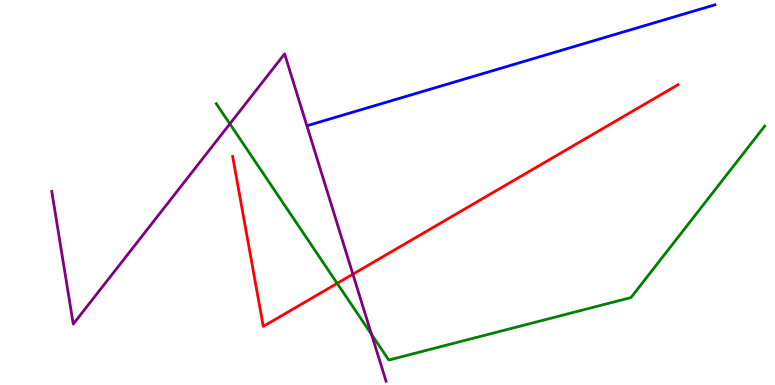[{'lines': ['blue', 'red'], 'intersections': []}, {'lines': ['green', 'red'], 'intersections': [{'x': 4.35, 'y': 2.64}]}, {'lines': ['purple', 'red'], 'intersections': [{'x': 4.55, 'y': 2.88}]}, {'lines': ['blue', 'green'], 'intersections': []}, {'lines': ['blue', 'purple'], 'intersections': []}, {'lines': ['green', 'purple'], 'intersections': [{'x': 2.97, 'y': 6.78}, {'x': 4.79, 'y': 1.31}]}]